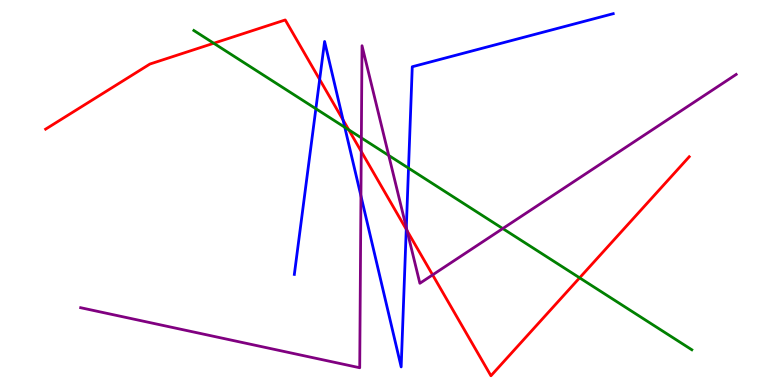[{'lines': ['blue', 'red'], 'intersections': [{'x': 4.12, 'y': 7.94}, {'x': 4.43, 'y': 6.88}, {'x': 5.24, 'y': 4.04}]}, {'lines': ['green', 'red'], 'intersections': [{'x': 2.76, 'y': 8.88}, {'x': 4.5, 'y': 6.63}, {'x': 7.48, 'y': 2.78}]}, {'lines': ['purple', 'red'], 'intersections': [{'x': 4.66, 'y': 6.07}, {'x': 5.25, 'y': 4.01}, {'x': 5.58, 'y': 2.86}]}, {'lines': ['blue', 'green'], 'intersections': [{'x': 4.08, 'y': 7.18}, {'x': 4.45, 'y': 6.69}, {'x': 5.27, 'y': 5.63}]}, {'lines': ['blue', 'purple'], 'intersections': [{'x': 4.66, 'y': 4.91}, {'x': 5.24, 'y': 4.09}]}, {'lines': ['green', 'purple'], 'intersections': [{'x': 4.66, 'y': 6.42}, {'x': 5.02, 'y': 5.96}, {'x': 6.49, 'y': 4.06}]}]